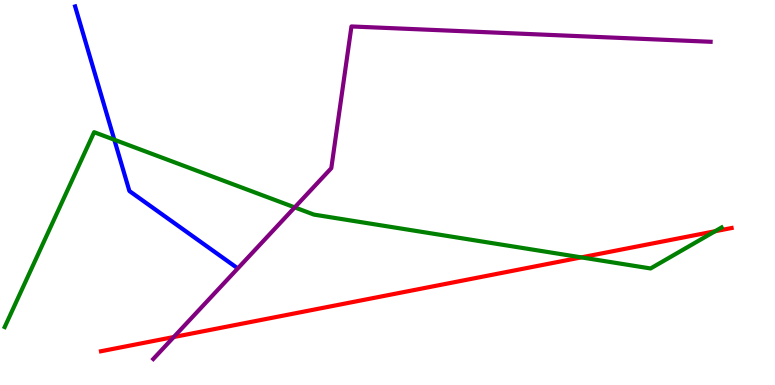[{'lines': ['blue', 'red'], 'intersections': []}, {'lines': ['green', 'red'], 'intersections': [{'x': 7.5, 'y': 3.31}, {'x': 9.23, 'y': 3.99}]}, {'lines': ['purple', 'red'], 'intersections': [{'x': 2.24, 'y': 1.25}]}, {'lines': ['blue', 'green'], 'intersections': [{'x': 1.48, 'y': 6.37}]}, {'lines': ['blue', 'purple'], 'intersections': []}, {'lines': ['green', 'purple'], 'intersections': [{'x': 3.8, 'y': 4.61}]}]